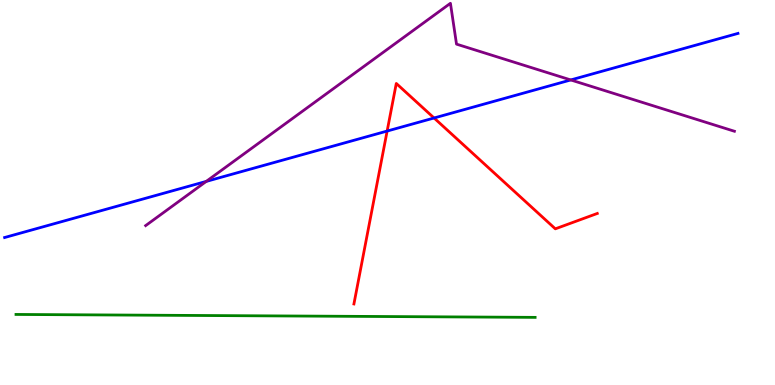[{'lines': ['blue', 'red'], 'intersections': [{'x': 5.0, 'y': 6.6}, {'x': 5.6, 'y': 6.94}]}, {'lines': ['green', 'red'], 'intersections': []}, {'lines': ['purple', 'red'], 'intersections': []}, {'lines': ['blue', 'green'], 'intersections': []}, {'lines': ['blue', 'purple'], 'intersections': [{'x': 2.66, 'y': 5.29}, {'x': 7.36, 'y': 7.92}]}, {'lines': ['green', 'purple'], 'intersections': []}]